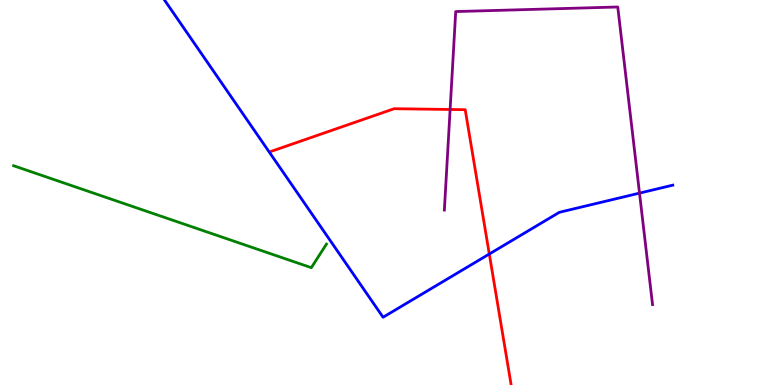[{'lines': ['blue', 'red'], 'intersections': [{'x': 6.31, 'y': 3.4}]}, {'lines': ['green', 'red'], 'intersections': []}, {'lines': ['purple', 'red'], 'intersections': [{'x': 5.81, 'y': 7.16}]}, {'lines': ['blue', 'green'], 'intersections': []}, {'lines': ['blue', 'purple'], 'intersections': [{'x': 8.25, 'y': 4.98}]}, {'lines': ['green', 'purple'], 'intersections': []}]